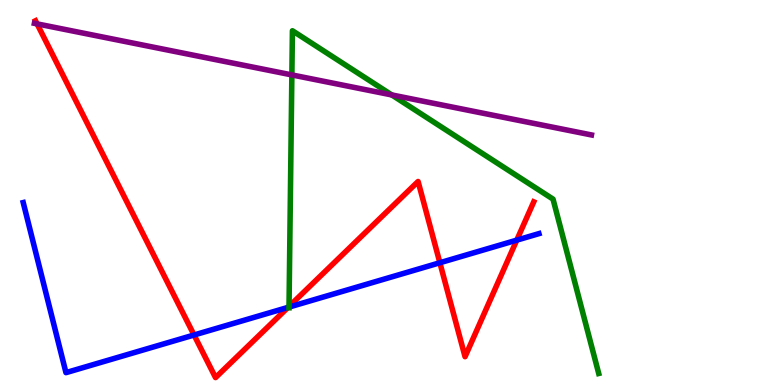[{'lines': ['blue', 'red'], 'intersections': [{'x': 2.5, 'y': 1.3}, {'x': 3.72, 'y': 2.02}, {'x': 5.68, 'y': 3.18}, {'x': 6.67, 'y': 3.76}]}, {'lines': ['green', 'red'], 'intersections': [{'x': 3.73, 'y': 2.04}]}, {'lines': ['purple', 'red'], 'intersections': [{'x': 0.478, 'y': 9.38}]}, {'lines': ['blue', 'green'], 'intersections': [{'x': 3.73, 'y': 2.02}]}, {'lines': ['blue', 'purple'], 'intersections': []}, {'lines': ['green', 'purple'], 'intersections': [{'x': 3.77, 'y': 8.05}, {'x': 5.06, 'y': 7.53}]}]